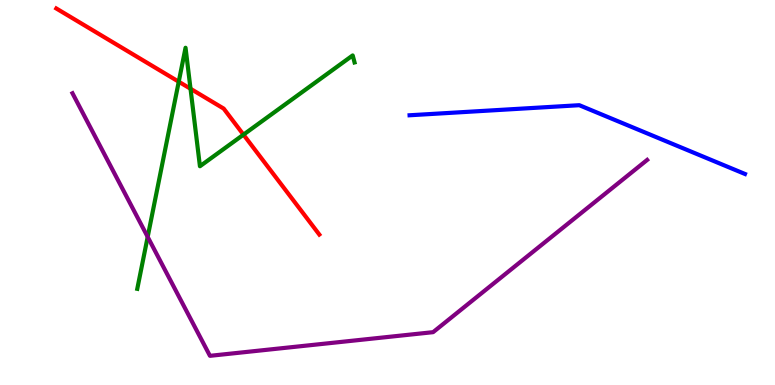[{'lines': ['blue', 'red'], 'intersections': []}, {'lines': ['green', 'red'], 'intersections': [{'x': 2.31, 'y': 7.88}, {'x': 2.46, 'y': 7.69}, {'x': 3.14, 'y': 6.5}]}, {'lines': ['purple', 'red'], 'intersections': []}, {'lines': ['blue', 'green'], 'intersections': []}, {'lines': ['blue', 'purple'], 'intersections': []}, {'lines': ['green', 'purple'], 'intersections': [{'x': 1.91, 'y': 3.85}]}]